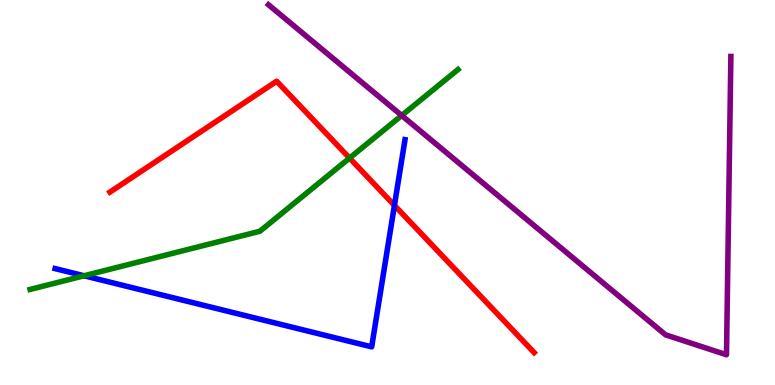[{'lines': ['blue', 'red'], 'intersections': [{'x': 5.09, 'y': 4.67}]}, {'lines': ['green', 'red'], 'intersections': [{'x': 4.51, 'y': 5.89}]}, {'lines': ['purple', 'red'], 'intersections': []}, {'lines': ['blue', 'green'], 'intersections': [{'x': 1.08, 'y': 2.84}]}, {'lines': ['blue', 'purple'], 'intersections': []}, {'lines': ['green', 'purple'], 'intersections': [{'x': 5.18, 'y': 7.0}]}]